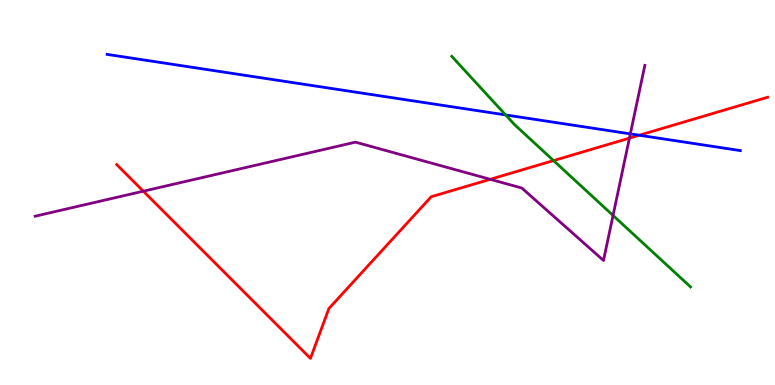[{'lines': ['blue', 'red'], 'intersections': [{'x': 8.25, 'y': 6.49}]}, {'lines': ['green', 'red'], 'intersections': [{'x': 7.14, 'y': 5.83}]}, {'lines': ['purple', 'red'], 'intersections': [{'x': 1.85, 'y': 5.03}, {'x': 6.33, 'y': 5.34}, {'x': 8.12, 'y': 6.41}]}, {'lines': ['blue', 'green'], 'intersections': [{'x': 6.52, 'y': 7.01}]}, {'lines': ['blue', 'purple'], 'intersections': [{'x': 8.13, 'y': 6.52}]}, {'lines': ['green', 'purple'], 'intersections': [{'x': 7.91, 'y': 4.4}]}]